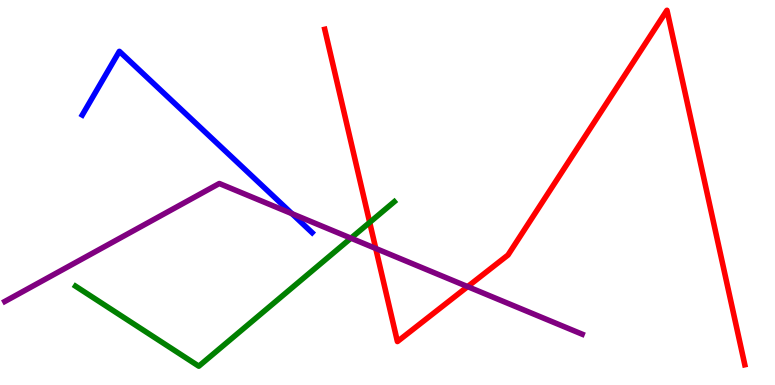[{'lines': ['blue', 'red'], 'intersections': []}, {'lines': ['green', 'red'], 'intersections': [{'x': 4.77, 'y': 4.22}]}, {'lines': ['purple', 'red'], 'intersections': [{'x': 4.85, 'y': 3.55}, {'x': 6.03, 'y': 2.56}]}, {'lines': ['blue', 'green'], 'intersections': []}, {'lines': ['blue', 'purple'], 'intersections': [{'x': 3.77, 'y': 4.45}]}, {'lines': ['green', 'purple'], 'intersections': [{'x': 4.53, 'y': 3.81}]}]